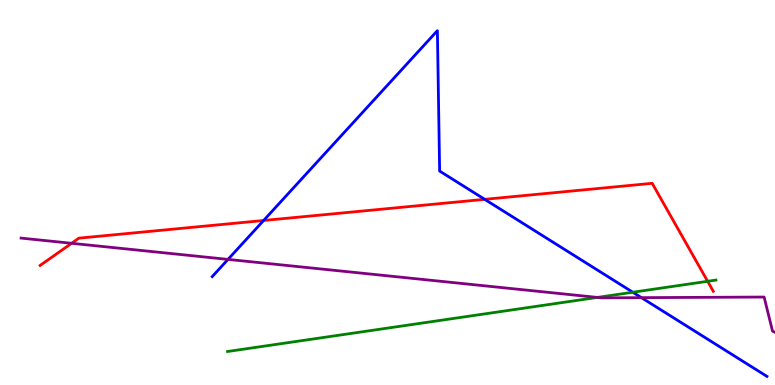[{'lines': ['blue', 'red'], 'intersections': [{'x': 3.4, 'y': 4.27}, {'x': 6.25, 'y': 4.82}]}, {'lines': ['green', 'red'], 'intersections': [{'x': 9.13, 'y': 2.69}]}, {'lines': ['purple', 'red'], 'intersections': [{'x': 0.924, 'y': 3.68}]}, {'lines': ['blue', 'green'], 'intersections': [{'x': 8.17, 'y': 2.41}]}, {'lines': ['blue', 'purple'], 'intersections': [{'x': 2.94, 'y': 3.26}, {'x': 8.28, 'y': 2.27}]}, {'lines': ['green', 'purple'], 'intersections': [{'x': 7.71, 'y': 2.27}]}]